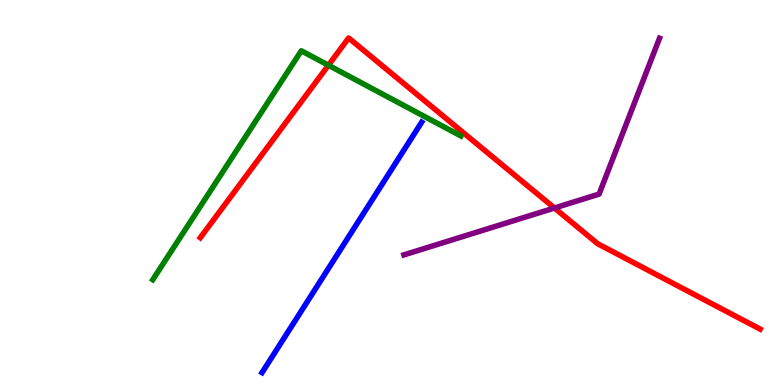[{'lines': ['blue', 'red'], 'intersections': []}, {'lines': ['green', 'red'], 'intersections': [{'x': 4.24, 'y': 8.31}]}, {'lines': ['purple', 'red'], 'intersections': [{'x': 7.15, 'y': 4.6}]}, {'lines': ['blue', 'green'], 'intersections': []}, {'lines': ['blue', 'purple'], 'intersections': []}, {'lines': ['green', 'purple'], 'intersections': []}]